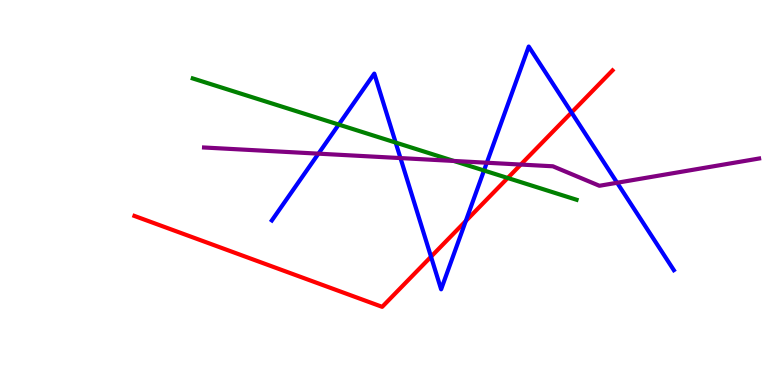[{'lines': ['blue', 'red'], 'intersections': [{'x': 5.56, 'y': 3.33}, {'x': 6.01, 'y': 4.26}, {'x': 7.37, 'y': 7.08}]}, {'lines': ['green', 'red'], 'intersections': [{'x': 6.55, 'y': 5.38}]}, {'lines': ['purple', 'red'], 'intersections': [{'x': 6.72, 'y': 5.73}]}, {'lines': ['blue', 'green'], 'intersections': [{'x': 4.37, 'y': 6.76}, {'x': 5.11, 'y': 6.3}, {'x': 6.25, 'y': 5.57}]}, {'lines': ['blue', 'purple'], 'intersections': [{'x': 4.11, 'y': 6.01}, {'x': 5.17, 'y': 5.89}, {'x': 6.28, 'y': 5.77}, {'x': 7.96, 'y': 5.25}]}, {'lines': ['green', 'purple'], 'intersections': [{'x': 5.86, 'y': 5.82}]}]